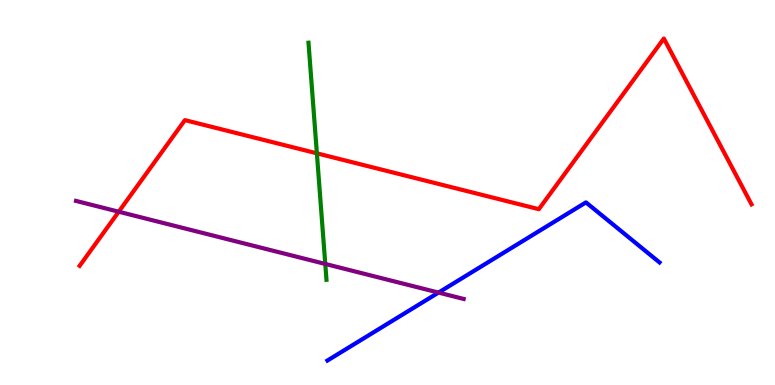[{'lines': ['blue', 'red'], 'intersections': []}, {'lines': ['green', 'red'], 'intersections': [{'x': 4.09, 'y': 6.02}]}, {'lines': ['purple', 'red'], 'intersections': [{'x': 1.53, 'y': 4.5}]}, {'lines': ['blue', 'green'], 'intersections': []}, {'lines': ['blue', 'purple'], 'intersections': [{'x': 5.66, 'y': 2.4}]}, {'lines': ['green', 'purple'], 'intersections': [{'x': 4.2, 'y': 3.14}]}]